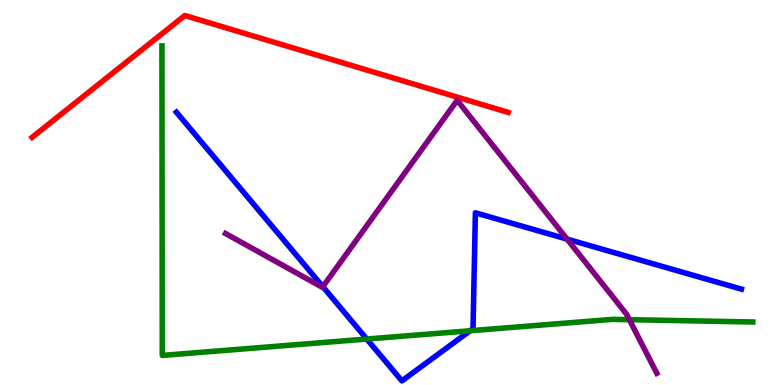[{'lines': ['blue', 'red'], 'intersections': []}, {'lines': ['green', 'red'], 'intersections': []}, {'lines': ['purple', 'red'], 'intersections': []}, {'lines': ['blue', 'green'], 'intersections': [{'x': 4.73, 'y': 1.19}, {'x': 6.07, 'y': 1.41}]}, {'lines': ['blue', 'purple'], 'intersections': [{'x': 4.17, 'y': 2.55}, {'x': 7.32, 'y': 3.79}]}, {'lines': ['green', 'purple'], 'intersections': [{'x': 8.12, 'y': 1.7}]}]